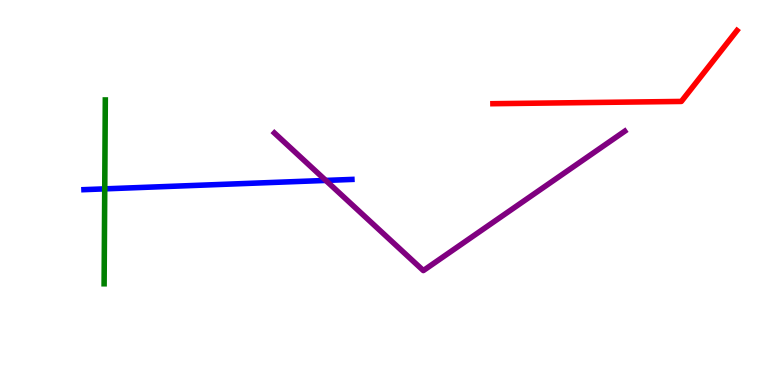[{'lines': ['blue', 'red'], 'intersections': []}, {'lines': ['green', 'red'], 'intersections': []}, {'lines': ['purple', 'red'], 'intersections': []}, {'lines': ['blue', 'green'], 'intersections': [{'x': 1.35, 'y': 5.09}]}, {'lines': ['blue', 'purple'], 'intersections': [{'x': 4.2, 'y': 5.31}]}, {'lines': ['green', 'purple'], 'intersections': []}]